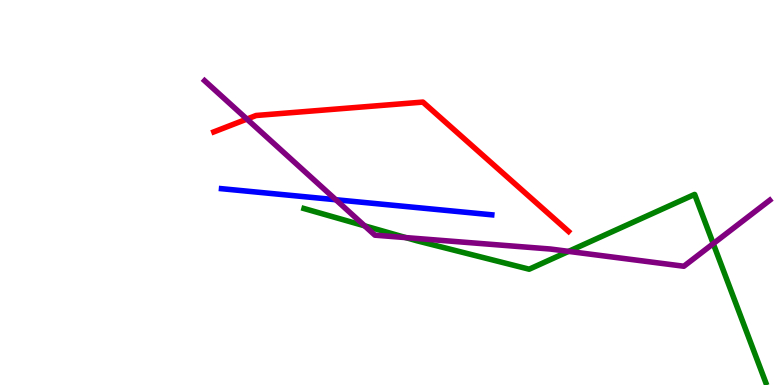[{'lines': ['blue', 'red'], 'intersections': []}, {'lines': ['green', 'red'], 'intersections': []}, {'lines': ['purple', 'red'], 'intersections': [{'x': 3.19, 'y': 6.91}]}, {'lines': ['blue', 'green'], 'intersections': []}, {'lines': ['blue', 'purple'], 'intersections': [{'x': 4.33, 'y': 4.81}]}, {'lines': ['green', 'purple'], 'intersections': [{'x': 4.7, 'y': 4.13}, {'x': 5.24, 'y': 3.83}, {'x': 7.34, 'y': 3.47}, {'x': 9.2, 'y': 3.67}]}]